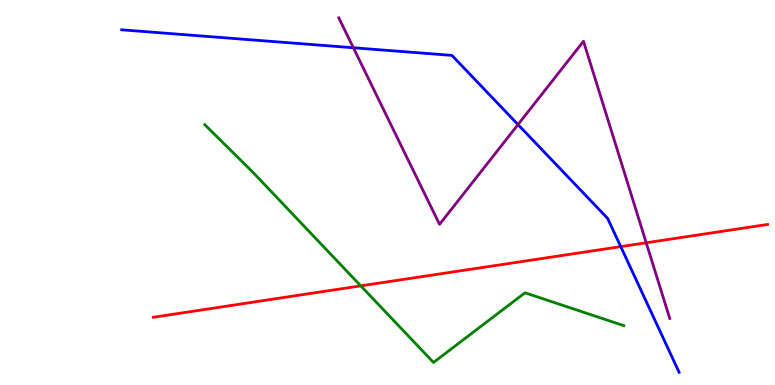[{'lines': ['blue', 'red'], 'intersections': [{'x': 8.01, 'y': 3.59}]}, {'lines': ['green', 'red'], 'intersections': [{'x': 4.66, 'y': 2.58}]}, {'lines': ['purple', 'red'], 'intersections': [{'x': 8.34, 'y': 3.69}]}, {'lines': ['blue', 'green'], 'intersections': []}, {'lines': ['blue', 'purple'], 'intersections': [{'x': 4.56, 'y': 8.76}, {'x': 6.68, 'y': 6.76}]}, {'lines': ['green', 'purple'], 'intersections': []}]